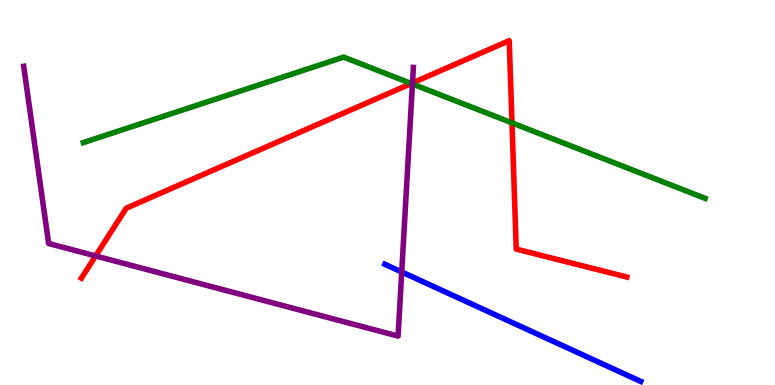[{'lines': ['blue', 'red'], 'intersections': []}, {'lines': ['green', 'red'], 'intersections': [{'x': 5.31, 'y': 7.83}, {'x': 6.61, 'y': 6.81}]}, {'lines': ['purple', 'red'], 'intersections': [{'x': 1.23, 'y': 3.35}, {'x': 5.32, 'y': 7.85}]}, {'lines': ['blue', 'green'], 'intersections': []}, {'lines': ['blue', 'purple'], 'intersections': [{'x': 5.18, 'y': 2.94}]}, {'lines': ['green', 'purple'], 'intersections': [{'x': 5.32, 'y': 7.82}]}]